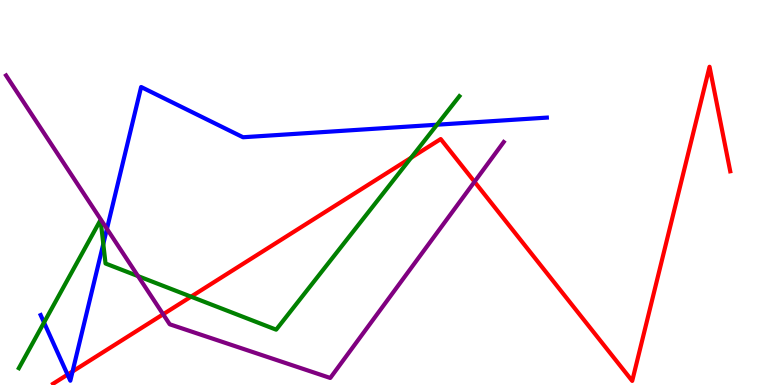[{'lines': ['blue', 'red'], 'intersections': [{'x': 0.872, 'y': 0.27}, {'x': 0.936, 'y': 0.352}]}, {'lines': ['green', 'red'], 'intersections': [{'x': 2.46, 'y': 2.29}, {'x': 5.3, 'y': 5.9}]}, {'lines': ['purple', 'red'], 'intersections': [{'x': 2.11, 'y': 1.84}, {'x': 6.12, 'y': 5.28}]}, {'lines': ['blue', 'green'], 'intersections': [{'x': 0.568, 'y': 1.62}, {'x': 1.33, 'y': 3.66}, {'x': 5.64, 'y': 6.76}]}, {'lines': ['blue', 'purple'], 'intersections': [{'x': 1.38, 'y': 4.06}]}, {'lines': ['green', 'purple'], 'intersections': [{'x': 1.78, 'y': 2.83}]}]